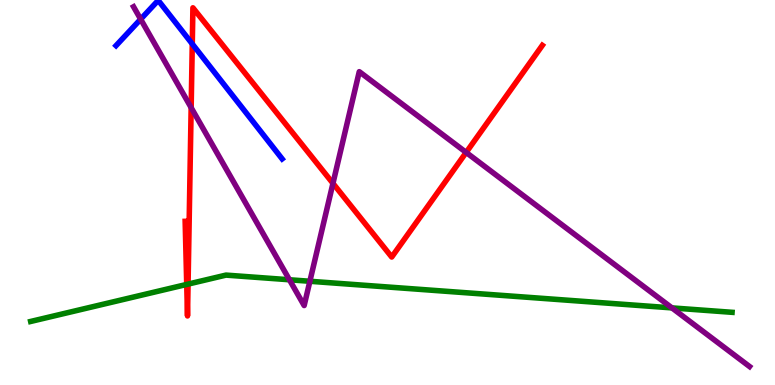[{'lines': ['blue', 'red'], 'intersections': [{'x': 2.48, 'y': 8.86}]}, {'lines': ['green', 'red'], 'intersections': [{'x': 2.41, 'y': 2.61}, {'x': 2.43, 'y': 2.62}]}, {'lines': ['purple', 'red'], 'intersections': [{'x': 2.47, 'y': 7.2}, {'x': 4.3, 'y': 5.24}, {'x': 6.01, 'y': 6.04}]}, {'lines': ['blue', 'green'], 'intersections': []}, {'lines': ['blue', 'purple'], 'intersections': [{'x': 1.81, 'y': 9.5}]}, {'lines': ['green', 'purple'], 'intersections': [{'x': 3.73, 'y': 2.73}, {'x': 4.0, 'y': 2.69}, {'x': 8.67, 'y': 2.0}]}]